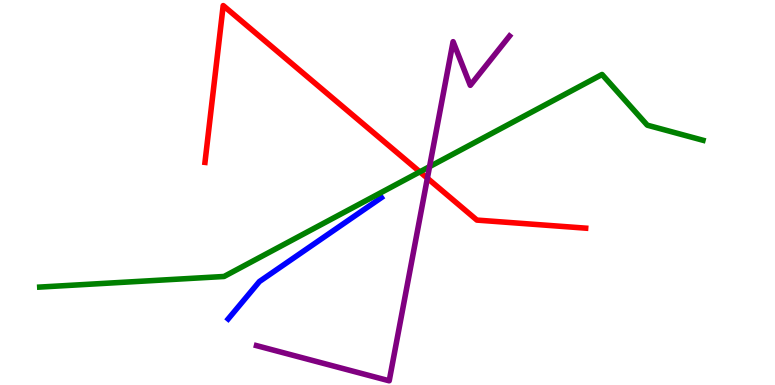[{'lines': ['blue', 'red'], 'intersections': []}, {'lines': ['green', 'red'], 'intersections': [{'x': 5.42, 'y': 5.54}]}, {'lines': ['purple', 'red'], 'intersections': [{'x': 5.51, 'y': 5.37}]}, {'lines': ['blue', 'green'], 'intersections': []}, {'lines': ['blue', 'purple'], 'intersections': []}, {'lines': ['green', 'purple'], 'intersections': [{'x': 5.54, 'y': 5.67}]}]